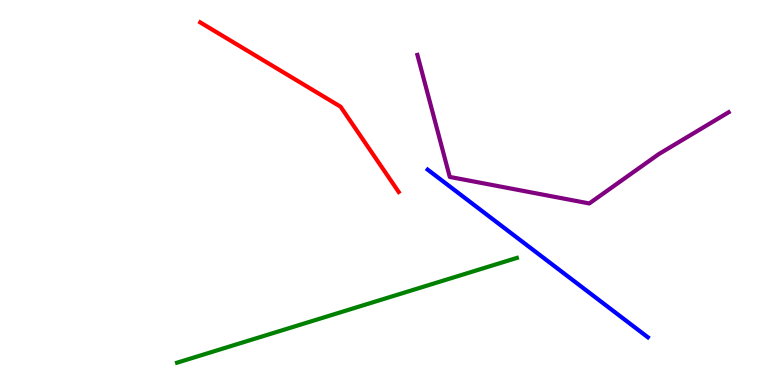[{'lines': ['blue', 'red'], 'intersections': []}, {'lines': ['green', 'red'], 'intersections': []}, {'lines': ['purple', 'red'], 'intersections': []}, {'lines': ['blue', 'green'], 'intersections': []}, {'lines': ['blue', 'purple'], 'intersections': []}, {'lines': ['green', 'purple'], 'intersections': []}]